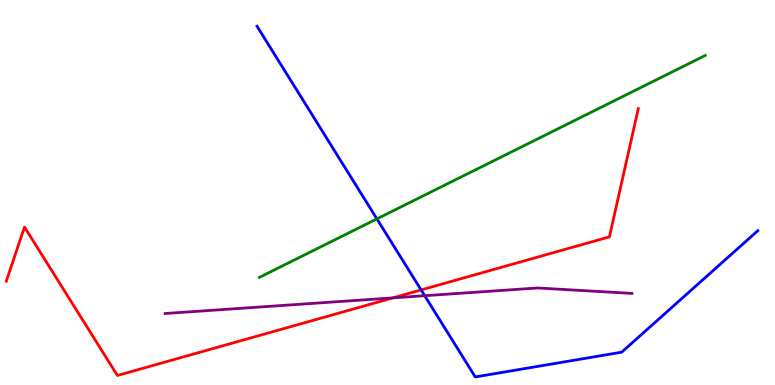[{'lines': ['blue', 'red'], 'intersections': [{'x': 5.43, 'y': 2.47}]}, {'lines': ['green', 'red'], 'intersections': []}, {'lines': ['purple', 'red'], 'intersections': [{'x': 5.07, 'y': 2.26}]}, {'lines': ['blue', 'green'], 'intersections': [{'x': 4.86, 'y': 4.31}]}, {'lines': ['blue', 'purple'], 'intersections': [{'x': 5.48, 'y': 2.32}]}, {'lines': ['green', 'purple'], 'intersections': []}]